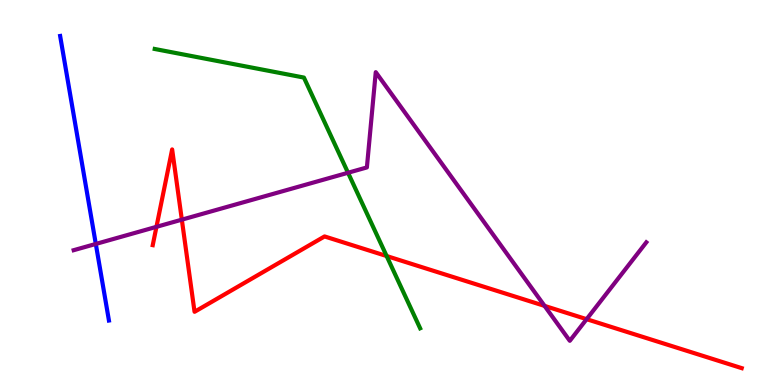[{'lines': ['blue', 'red'], 'intersections': []}, {'lines': ['green', 'red'], 'intersections': [{'x': 4.99, 'y': 3.35}]}, {'lines': ['purple', 'red'], 'intersections': [{'x': 2.02, 'y': 4.11}, {'x': 2.35, 'y': 4.29}, {'x': 7.03, 'y': 2.05}, {'x': 7.57, 'y': 1.71}]}, {'lines': ['blue', 'green'], 'intersections': []}, {'lines': ['blue', 'purple'], 'intersections': [{'x': 1.24, 'y': 3.66}]}, {'lines': ['green', 'purple'], 'intersections': [{'x': 4.49, 'y': 5.51}]}]